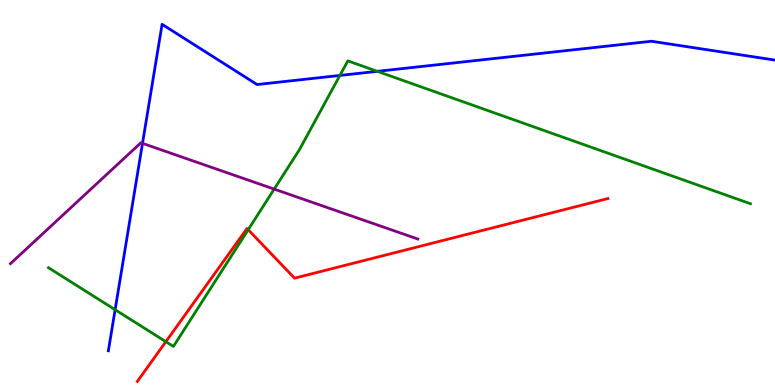[{'lines': ['blue', 'red'], 'intersections': []}, {'lines': ['green', 'red'], 'intersections': [{'x': 2.14, 'y': 1.13}, {'x': 3.2, 'y': 4.03}]}, {'lines': ['purple', 'red'], 'intersections': []}, {'lines': ['blue', 'green'], 'intersections': [{'x': 1.49, 'y': 1.96}, {'x': 4.39, 'y': 8.04}, {'x': 4.87, 'y': 8.15}]}, {'lines': ['blue', 'purple'], 'intersections': [{'x': 1.84, 'y': 6.28}]}, {'lines': ['green', 'purple'], 'intersections': [{'x': 3.54, 'y': 5.09}]}]